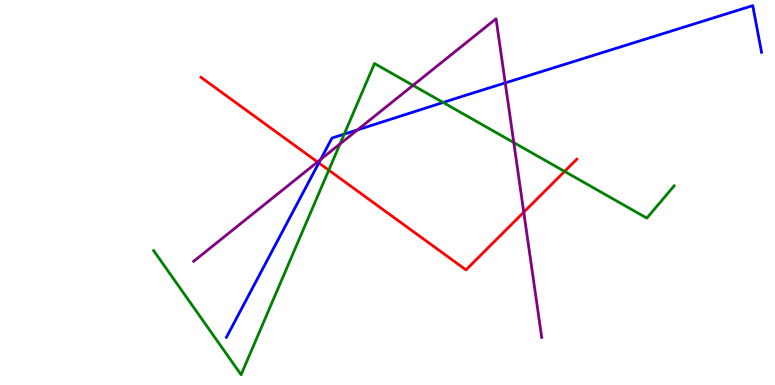[{'lines': ['blue', 'red'], 'intersections': [{'x': 4.11, 'y': 5.77}]}, {'lines': ['green', 'red'], 'intersections': [{'x': 4.24, 'y': 5.58}, {'x': 7.29, 'y': 5.55}]}, {'lines': ['purple', 'red'], 'intersections': [{'x': 4.1, 'y': 5.79}, {'x': 6.76, 'y': 4.49}]}, {'lines': ['blue', 'green'], 'intersections': [{'x': 4.44, 'y': 6.52}, {'x': 5.72, 'y': 7.34}]}, {'lines': ['blue', 'purple'], 'intersections': [{'x': 4.14, 'y': 5.86}, {'x': 4.61, 'y': 6.63}, {'x': 6.52, 'y': 7.85}]}, {'lines': ['green', 'purple'], 'intersections': [{'x': 4.39, 'y': 6.26}, {'x': 5.33, 'y': 7.78}, {'x': 6.63, 'y': 6.3}]}]